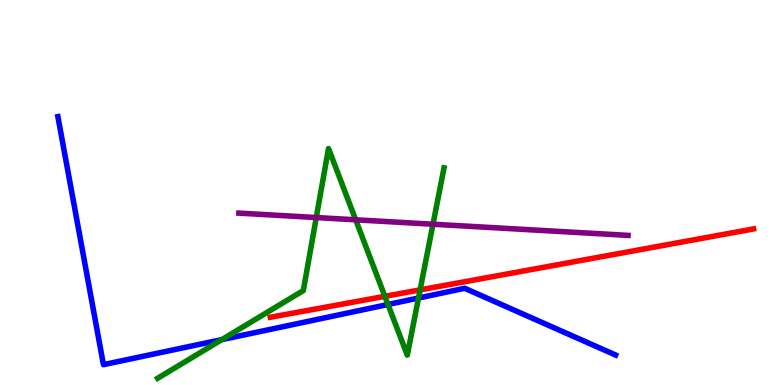[{'lines': ['blue', 'red'], 'intersections': []}, {'lines': ['green', 'red'], 'intersections': [{'x': 4.97, 'y': 2.3}, {'x': 5.42, 'y': 2.47}]}, {'lines': ['purple', 'red'], 'intersections': []}, {'lines': ['blue', 'green'], 'intersections': [{'x': 2.86, 'y': 1.18}, {'x': 5.01, 'y': 2.09}, {'x': 5.4, 'y': 2.26}]}, {'lines': ['blue', 'purple'], 'intersections': []}, {'lines': ['green', 'purple'], 'intersections': [{'x': 4.08, 'y': 4.35}, {'x': 4.59, 'y': 4.29}, {'x': 5.59, 'y': 4.18}]}]